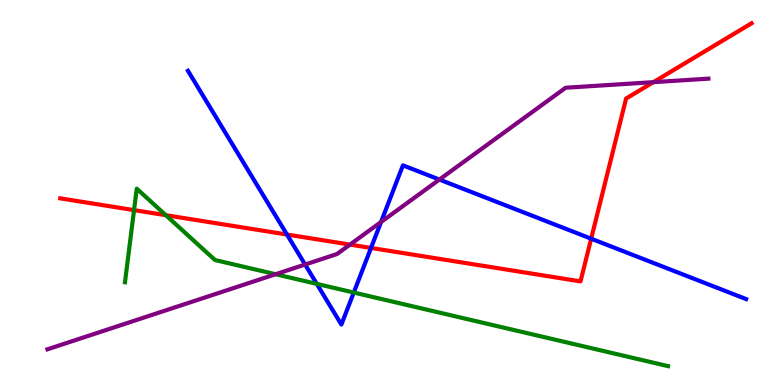[{'lines': ['blue', 'red'], 'intersections': [{'x': 3.7, 'y': 3.91}, {'x': 4.79, 'y': 3.56}, {'x': 7.63, 'y': 3.8}]}, {'lines': ['green', 'red'], 'intersections': [{'x': 1.73, 'y': 4.54}, {'x': 2.14, 'y': 4.41}]}, {'lines': ['purple', 'red'], 'intersections': [{'x': 4.52, 'y': 3.65}, {'x': 8.43, 'y': 7.87}]}, {'lines': ['blue', 'green'], 'intersections': [{'x': 4.09, 'y': 2.63}, {'x': 4.56, 'y': 2.4}]}, {'lines': ['blue', 'purple'], 'intersections': [{'x': 3.94, 'y': 3.13}, {'x': 4.92, 'y': 4.23}, {'x': 5.67, 'y': 5.34}]}, {'lines': ['green', 'purple'], 'intersections': [{'x': 3.56, 'y': 2.88}]}]